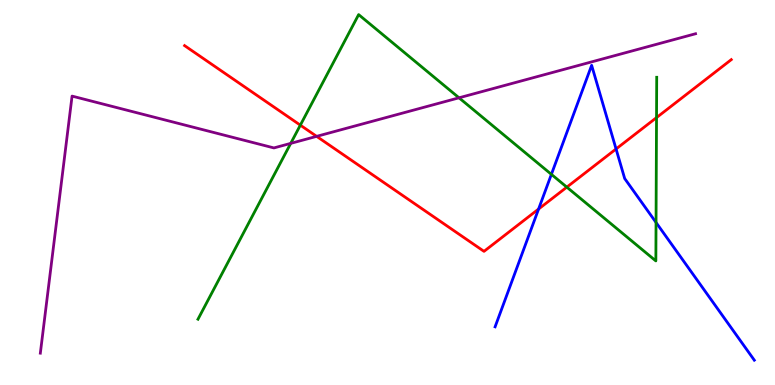[{'lines': ['blue', 'red'], 'intersections': [{'x': 6.95, 'y': 4.57}, {'x': 7.95, 'y': 6.13}]}, {'lines': ['green', 'red'], 'intersections': [{'x': 3.88, 'y': 6.75}, {'x': 7.31, 'y': 5.14}, {'x': 8.47, 'y': 6.95}]}, {'lines': ['purple', 'red'], 'intersections': [{'x': 4.09, 'y': 6.46}]}, {'lines': ['blue', 'green'], 'intersections': [{'x': 7.11, 'y': 5.47}, {'x': 8.46, 'y': 4.22}]}, {'lines': ['blue', 'purple'], 'intersections': []}, {'lines': ['green', 'purple'], 'intersections': [{'x': 3.75, 'y': 6.28}, {'x': 5.92, 'y': 7.46}]}]